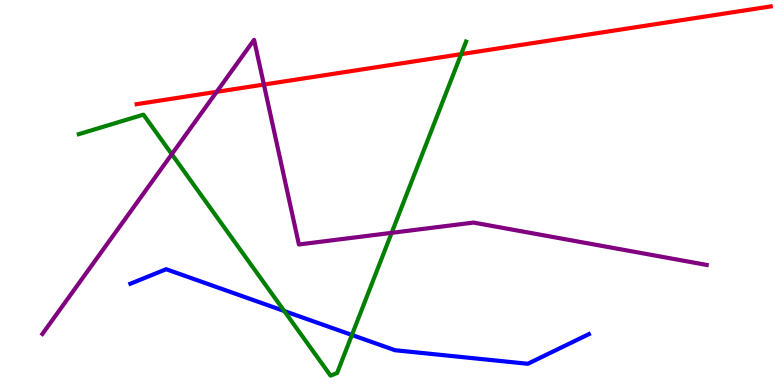[{'lines': ['blue', 'red'], 'intersections': []}, {'lines': ['green', 'red'], 'intersections': [{'x': 5.95, 'y': 8.59}]}, {'lines': ['purple', 'red'], 'intersections': [{'x': 2.8, 'y': 7.61}, {'x': 3.4, 'y': 7.8}]}, {'lines': ['blue', 'green'], 'intersections': [{'x': 3.67, 'y': 1.92}, {'x': 4.54, 'y': 1.3}]}, {'lines': ['blue', 'purple'], 'intersections': []}, {'lines': ['green', 'purple'], 'intersections': [{'x': 2.22, 'y': 5.99}, {'x': 5.05, 'y': 3.95}]}]